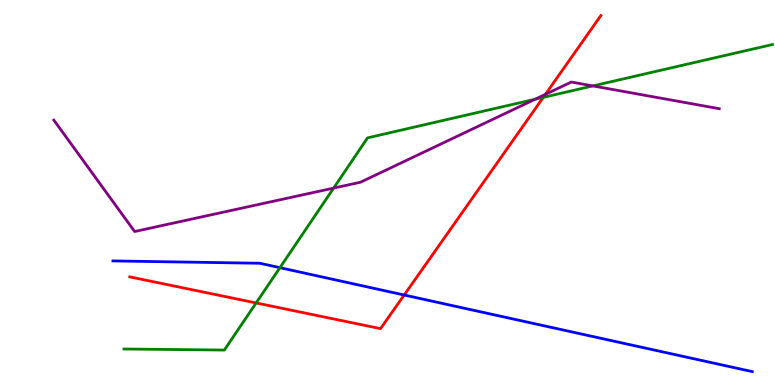[{'lines': ['blue', 'red'], 'intersections': [{'x': 5.22, 'y': 2.34}]}, {'lines': ['green', 'red'], 'intersections': [{'x': 3.3, 'y': 2.13}, {'x': 7.01, 'y': 7.47}]}, {'lines': ['purple', 'red'], 'intersections': [{'x': 7.04, 'y': 7.55}]}, {'lines': ['blue', 'green'], 'intersections': [{'x': 3.61, 'y': 3.05}]}, {'lines': ['blue', 'purple'], 'intersections': []}, {'lines': ['green', 'purple'], 'intersections': [{'x': 4.31, 'y': 5.11}, {'x': 6.9, 'y': 7.42}, {'x': 7.65, 'y': 7.77}]}]